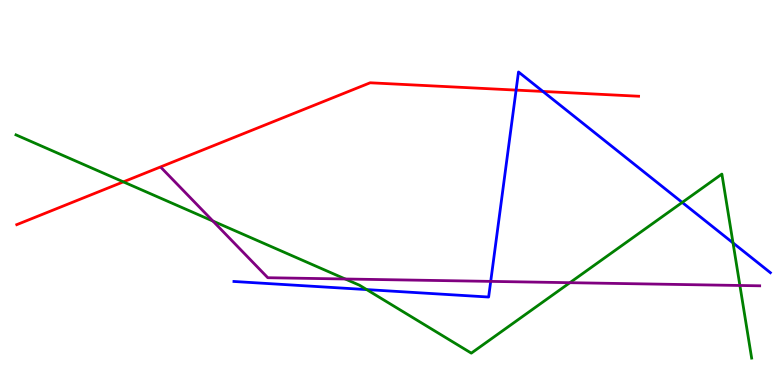[{'lines': ['blue', 'red'], 'intersections': [{'x': 6.66, 'y': 7.66}, {'x': 7.01, 'y': 7.62}]}, {'lines': ['green', 'red'], 'intersections': [{'x': 1.59, 'y': 5.28}]}, {'lines': ['purple', 'red'], 'intersections': []}, {'lines': ['blue', 'green'], 'intersections': [{'x': 4.73, 'y': 2.48}, {'x': 8.8, 'y': 4.74}, {'x': 9.46, 'y': 3.69}]}, {'lines': ['blue', 'purple'], 'intersections': [{'x': 6.33, 'y': 2.69}]}, {'lines': ['green', 'purple'], 'intersections': [{'x': 2.75, 'y': 4.26}, {'x': 4.46, 'y': 2.75}, {'x': 7.35, 'y': 2.66}, {'x': 9.55, 'y': 2.58}]}]